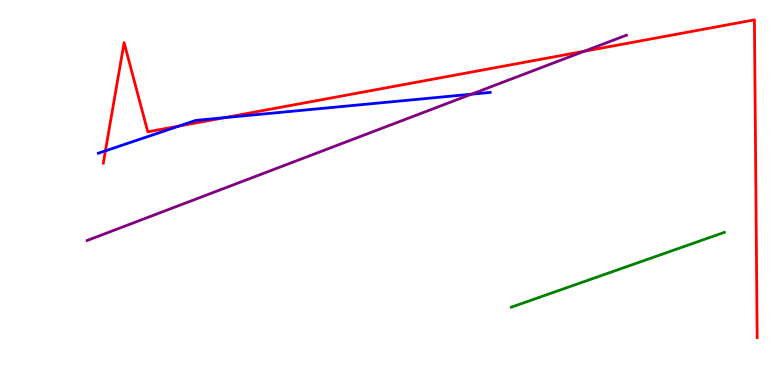[{'lines': ['blue', 'red'], 'intersections': [{'x': 1.36, 'y': 6.08}, {'x': 2.31, 'y': 6.73}, {'x': 2.9, 'y': 6.94}]}, {'lines': ['green', 'red'], 'intersections': []}, {'lines': ['purple', 'red'], 'intersections': [{'x': 7.54, 'y': 8.67}]}, {'lines': ['blue', 'green'], 'intersections': []}, {'lines': ['blue', 'purple'], 'intersections': [{'x': 6.08, 'y': 7.55}]}, {'lines': ['green', 'purple'], 'intersections': []}]